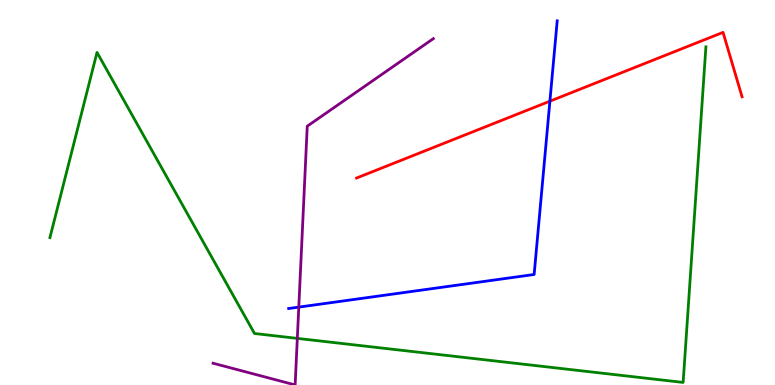[{'lines': ['blue', 'red'], 'intersections': [{'x': 7.1, 'y': 7.37}]}, {'lines': ['green', 'red'], 'intersections': []}, {'lines': ['purple', 'red'], 'intersections': []}, {'lines': ['blue', 'green'], 'intersections': []}, {'lines': ['blue', 'purple'], 'intersections': [{'x': 3.86, 'y': 2.02}]}, {'lines': ['green', 'purple'], 'intersections': [{'x': 3.84, 'y': 1.21}]}]